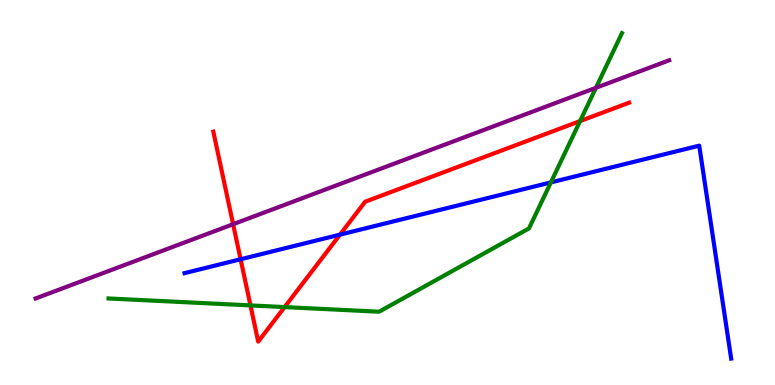[{'lines': ['blue', 'red'], 'intersections': [{'x': 3.1, 'y': 3.27}, {'x': 4.39, 'y': 3.91}]}, {'lines': ['green', 'red'], 'intersections': [{'x': 3.23, 'y': 2.07}, {'x': 3.67, 'y': 2.02}, {'x': 7.49, 'y': 6.86}]}, {'lines': ['purple', 'red'], 'intersections': [{'x': 3.01, 'y': 4.18}]}, {'lines': ['blue', 'green'], 'intersections': [{'x': 7.11, 'y': 5.26}]}, {'lines': ['blue', 'purple'], 'intersections': []}, {'lines': ['green', 'purple'], 'intersections': [{'x': 7.69, 'y': 7.72}]}]